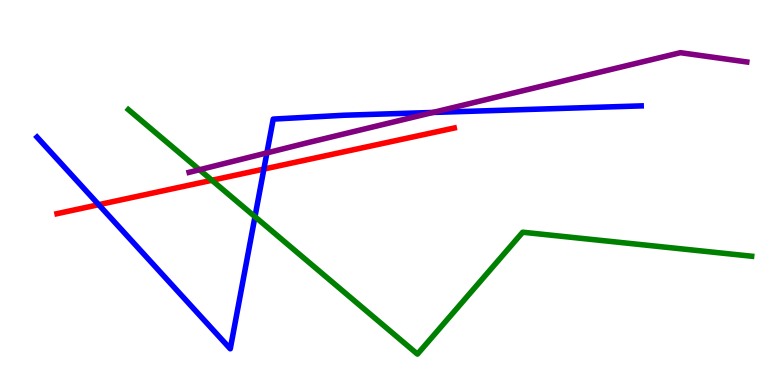[{'lines': ['blue', 'red'], 'intersections': [{'x': 1.27, 'y': 4.68}, {'x': 3.4, 'y': 5.61}]}, {'lines': ['green', 'red'], 'intersections': [{'x': 2.73, 'y': 5.32}]}, {'lines': ['purple', 'red'], 'intersections': []}, {'lines': ['blue', 'green'], 'intersections': [{'x': 3.29, 'y': 4.37}]}, {'lines': ['blue', 'purple'], 'intersections': [{'x': 3.44, 'y': 6.03}, {'x': 5.59, 'y': 7.08}]}, {'lines': ['green', 'purple'], 'intersections': [{'x': 2.57, 'y': 5.59}]}]